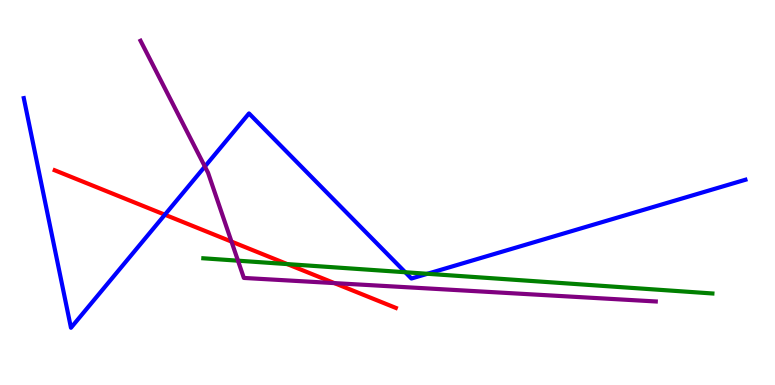[{'lines': ['blue', 'red'], 'intersections': [{'x': 2.13, 'y': 4.42}]}, {'lines': ['green', 'red'], 'intersections': [{'x': 3.71, 'y': 3.14}]}, {'lines': ['purple', 'red'], 'intersections': [{'x': 2.99, 'y': 3.72}, {'x': 4.31, 'y': 2.65}]}, {'lines': ['blue', 'green'], 'intersections': [{'x': 5.23, 'y': 2.93}, {'x': 5.52, 'y': 2.89}]}, {'lines': ['blue', 'purple'], 'intersections': [{'x': 2.64, 'y': 5.67}]}, {'lines': ['green', 'purple'], 'intersections': [{'x': 3.07, 'y': 3.23}]}]